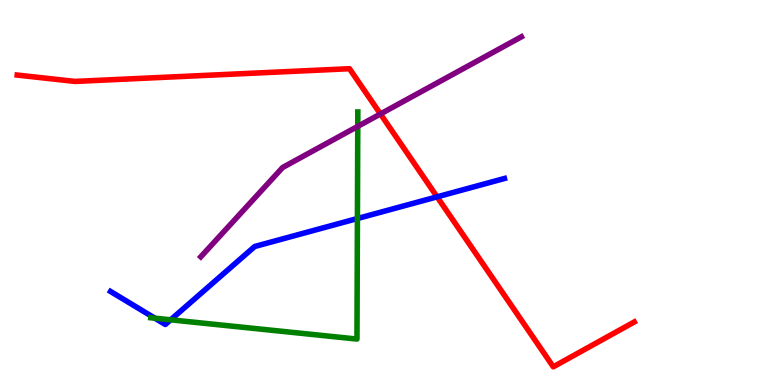[{'lines': ['blue', 'red'], 'intersections': [{'x': 5.64, 'y': 4.89}]}, {'lines': ['green', 'red'], 'intersections': []}, {'lines': ['purple', 'red'], 'intersections': [{'x': 4.91, 'y': 7.04}]}, {'lines': ['blue', 'green'], 'intersections': [{'x': 2.0, 'y': 1.74}, {'x': 2.2, 'y': 1.69}, {'x': 4.61, 'y': 4.32}]}, {'lines': ['blue', 'purple'], 'intersections': []}, {'lines': ['green', 'purple'], 'intersections': [{'x': 4.62, 'y': 6.72}]}]